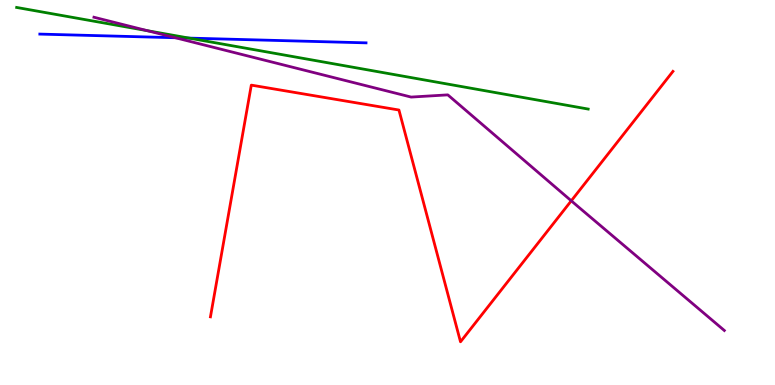[{'lines': ['blue', 'red'], 'intersections': []}, {'lines': ['green', 'red'], 'intersections': []}, {'lines': ['purple', 'red'], 'intersections': [{'x': 7.37, 'y': 4.78}]}, {'lines': ['blue', 'green'], 'intersections': [{'x': 2.44, 'y': 9.01}]}, {'lines': ['blue', 'purple'], 'intersections': [{'x': 2.26, 'y': 9.02}]}, {'lines': ['green', 'purple'], 'intersections': [{'x': 1.9, 'y': 9.2}]}]